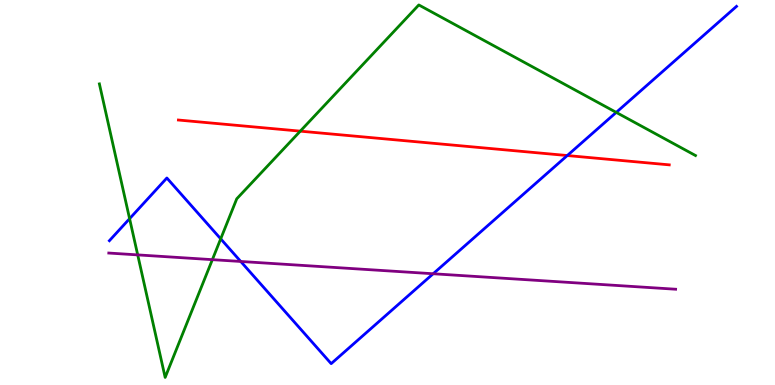[{'lines': ['blue', 'red'], 'intersections': [{'x': 7.32, 'y': 5.96}]}, {'lines': ['green', 'red'], 'intersections': [{'x': 3.87, 'y': 6.59}]}, {'lines': ['purple', 'red'], 'intersections': []}, {'lines': ['blue', 'green'], 'intersections': [{'x': 1.67, 'y': 4.32}, {'x': 2.85, 'y': 3.8}, {'x': 7.95, 'y': 7.08}]}, {'lines': ['blue', 'purple'], 'intersections': [{'x': 3.11, 'y': 3.21}, {'x': 5.59, 'y': 2.89}]}, {'lines': ['green', 'purple'], 'intersections': [{'x': 1.78, 'y': 3.38}, {'x': 2.74, 'y': 3.26}]}]